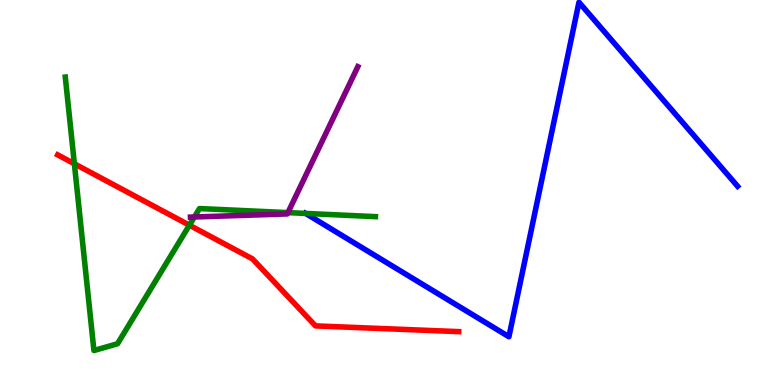[{'lines': ['blue', 'red'], 'intersections': []}, {'lines': ['green', 'red'], 'intersections': [{'x': 0.96, 'y': 5.75}, {'x': 2.44, 'y': 4.15}]}, {'lines': ['purple', 'red'], 'intersections': []}, {'lines': ['blue', 'green'], 'intersections': [{'x': 3.94, 'y': 4.46}]}, {'lines': ['blue', 'purple'], 'intersections': []}, {'lines': ['green', 'purple'], 'intersections': [{'x': 2.51, 'y': 4.36}, {'x': 3.72, 'y': 4.48}]}]